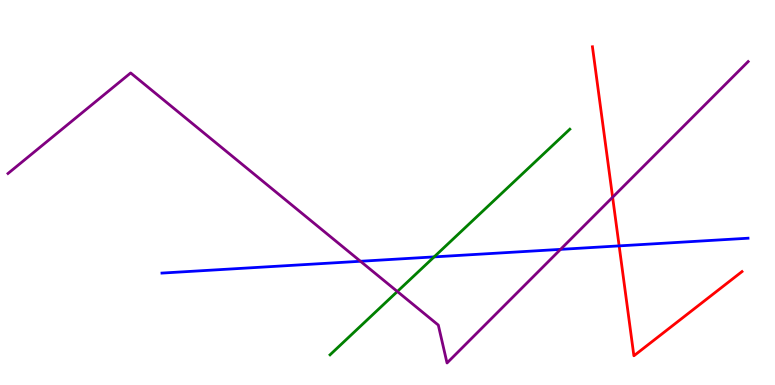[{'lines': ['blue', 'red'], 'intersections': [{'x': 7.99, 'y': 3.61}]}, {'lines': ['green', 'red'], 'intersections': []}, {'lines': ['purple', 'red'], 'intersections': [{'x': 7.9, 'y': 4.88}]}, {'lines': ['blue', 'green'], 'intersections': [{'x': 5.6, 'y': 3.33}]}, {'lines': ['blue', 'purple'], 'intersections': [{'x': 4.65, 'y': 3.21}, {'x': 7.23, 'y': 3.52}]}, {'lines': ['green', 'purple'], 'intersections': [{'x': 5.13, 'y': 2.43}]}]